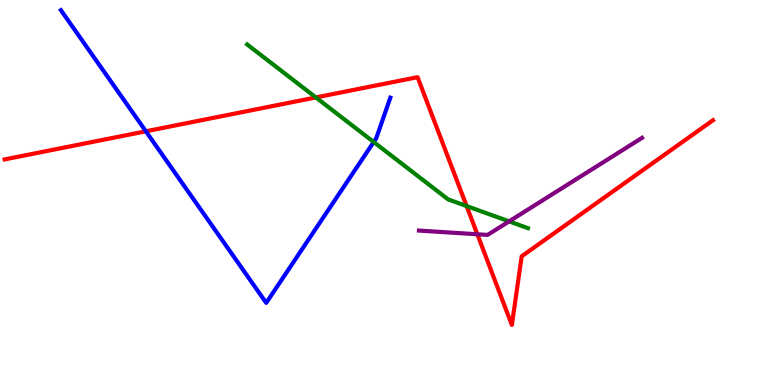[{'lines': ['blue', 'red'], 'intersections': [{'x': 1.88, 'y': 6.59}]}, {'lines': ['green', 'red'], 'intersections': [{'x': 4.08, 'y': 7.47}, {'x': 6.02, 'y': 4.65}]}, {'lines': ['purple', 'red'], 'intersections': [{'x': 6.16, 'y': 3.91}]}, {'lines': ['blue', 'green'], 'intersections': [{'x': 4.82, 'y': 6.31}]}, {'lines': ['blue', 'purple'], 'intersections': []}, {'lines': ['green', 'purple'], 'intersections': [{'x': 6.57, 'y': 4.25}]}]